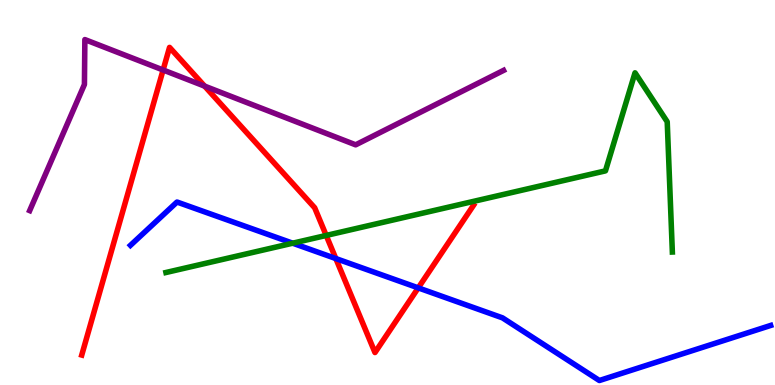[{'lines': ['blue', 'red'], 'intersections': [{'x': 4.33, 'y': 3.28}, {'x': 5.4, 'y': 2.52}]}, {'lines': ['green', 'red'], 'intersections': [{'x': 4.21, 'y': 3.88}]}, {'lines': ['purple', 'red'], 'intersections': [{'x': 2.1, 'y': 8.18}, {'x': 2.64, 'y': 7.76}]}, {'lines': ['blue', 'green'], 'intersections': [{'x': 3.78, 'y': 3.68}]}, {'lines': ['blue', 'purple'], 'intersections': []}, {'lines': ['green', 'purple'], 'intersections': []}]